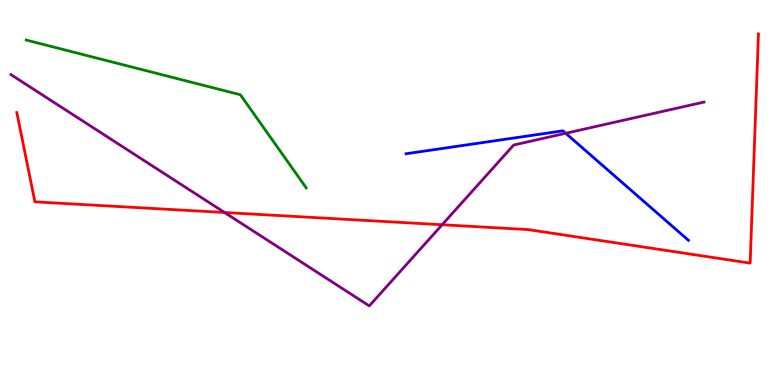[{'lines': ['blue', 'red'], 'intersections': []}, {'lines': ['green', 'red'], 'intersections': []}, {'lines': ['purple', 'red'], 'intersections': [{'x': 2.9, 'y': 4.48}, {'x': 5.7, 'y': 4.16}]}, {'lines': ['blue', 'green'], 'intersections': []}, {'lines': ['blue', 'purple'], 'intersections': [{'x': 7.3, 'y': 6.54}]}, {'lines': ['green', 'purple'], 'intersections': []}]